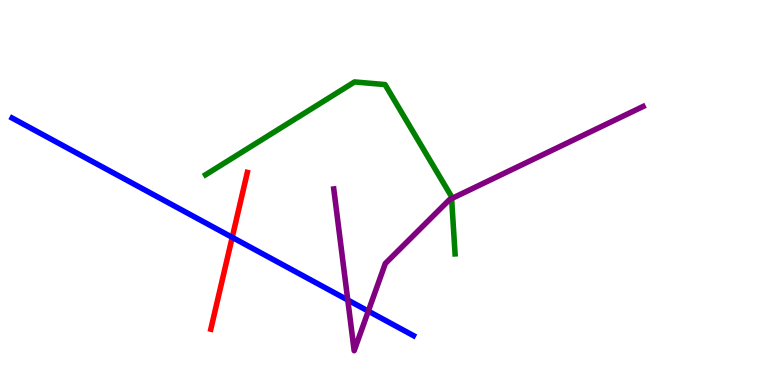[{'lines': ['blue', 'red'], 'intersections': [{'x': 3.0, 'y': 3.84}]}, {'lines': ['green', 'red'], 'intersections': []}, {'lines': ['purple', 'red'], 'intersections': []}, {'lines': ['blue', 'green'], 'intersections': []}, {'lines': ['blue', 'purple'], 'intersections': [{'x': 4.49, 'y': 2.21}, {'x': 4.75, 'y': 1.92}]}, {'lines': ['green', 'purple'], 'intersections': [{'x': 5.83, 'y': 4.84}]}]